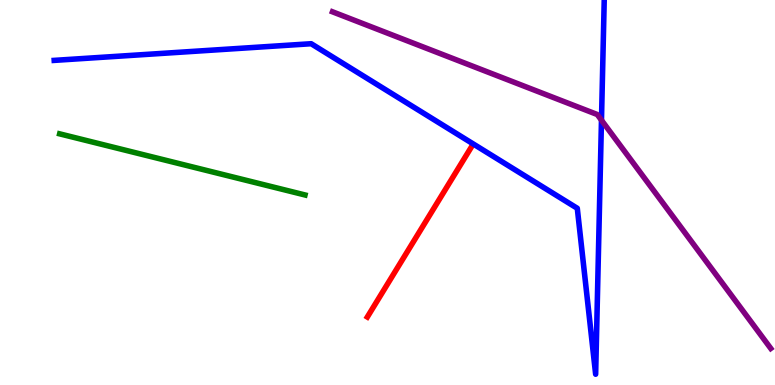[{'lines': ['blue', 'red'], 'intersections': []}, {'lines': ['green', 'red'], 'intersections': []}, {'lines': ['purple', 'red'], 'intersections': []}, {'lines': ['blue', 'green'], 'intersections': []}, {'lines': ['blue', 'purple'], 'intersections': [{'x': 7.76, 'y': 6.88}]}, {'lines': ['green', 'purple'], 'intersections': []}]